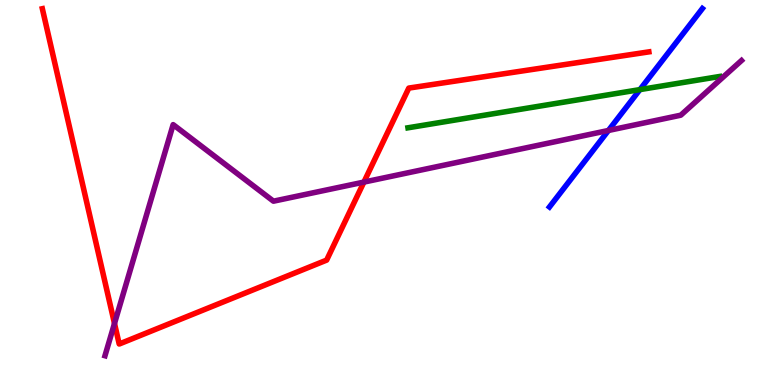[{'lines': ['blue', 'red'], 'intersections': []}, {'lines': ['green', 'red'], 'intersections': []}, {'lines': ['purple', 'red'], 'intersections': [{'x': 1.48, 'y': 1.6}, {'x': 4.7, 'y': 5.27}]}, {'lines': ['blue', 'green'], 'intersections': [{'x': 8.26, 'y': 7.67}]}, {'lines': ['blue', 'purple'], 'intersections': [{'x': 7.85, 'y': 6.61}]}, {'lines': ['green', 'purple'], 'intersections': []}]